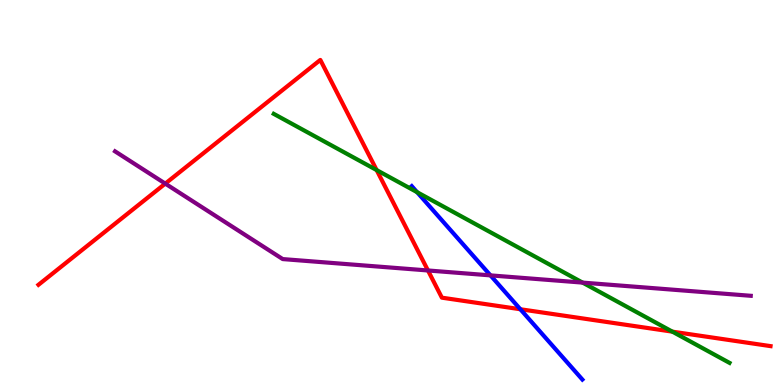[{'lines': ['blue', 'red'], 'intersections': [{'x': 6.71, 'y': 1.97}]}, {'lines': ['green', 'red'], 'intersections': [{'x': 4.86, 'y': 5.58}, {'x': 8.68, 'y': 1.39}]}, {'lines': ['purple', 'red'], 'intersections': [{'x': 2.13, 'y': 5.23}, {'x': 5.52, 'y': 2.97}]}, {'lines': ['blue', 'green'], 'intersections': [{'x': 5.38, 'y': 5.01}]}, {'lines': ['blue', 'purple'], 'intersections': [{'x': 6.33, 'y': 2.85}]}, {'lines': ['green', 'purple'], 'intersections': [{'x': 7.52, 'y': 2.66}]}]